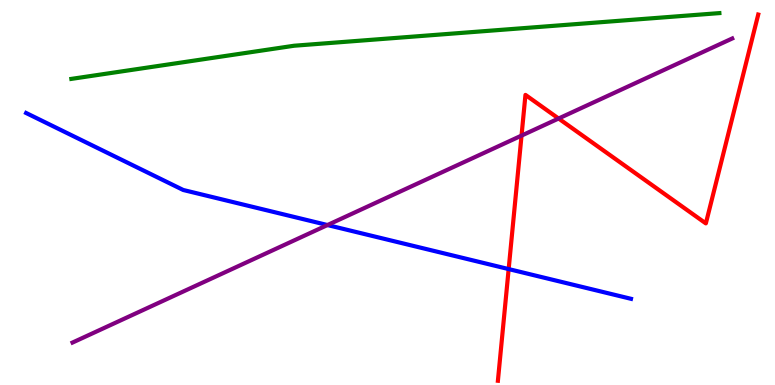[{'lines': ['blue', 'red'], 'intersections': [{'x': 6.56, 'y': 3.01}]}, {'lines': ['green', 'red'], 'intersections': []}, {'lines': ['purple', 'red'], 'intersections': [{'x': 6.73, 'y': 6.48}, {'x': 7.21, 'y': 6.92}]}, {'lines': ['blue', 'green'], 'intersections': []}, {'lines': ['blue', 'purple'], 'intersections': [{'x': 4.23, 'y': 4.15}]}, {'lines': ['green', 'purple'], 'intersections': []}]